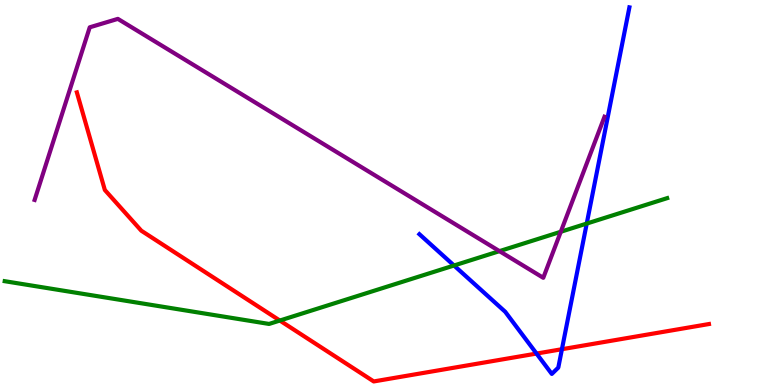[{'lines': ['blue', 'red'], 'intersections': [{'x': 6.92, 'y': 0.816}, {'x': 7.25, 'y': 0.929}]}, {'lines': ['green', 'red'], 'intersections': [{'x': 3.61, 'y': 1.67}]}, {'lines': ['purple', 'red'], 'intersections': []}, {'lines': ['blue', 'green'], 'intersections': [{'x': 5.86, 'y': 3.1}, {'x': 7.57, 'y': 4.19}]}, {'lines': ['blue', 'purple'], 'intersections': []}, {'lines': ['green', 'purple'], 'intersections': [{'x': 6.44, 'y': 3.48}, {'x': 7.24, 'y': 3.98}]}]